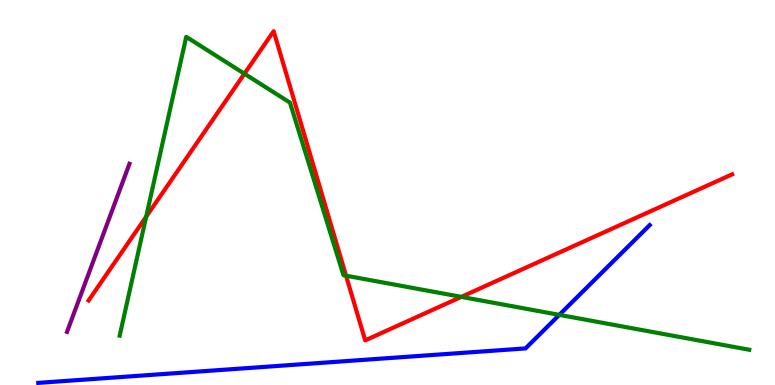[{'lines': ['blue', 'red'], 'intersections': []}, {'lines': ['green', 'red'], 'intersections': [{'x': 1.89, 'y': 4.37}, {'x': 3.15, 'y': 8.08}, {'x': 4.47, 'y': 2.84}, {'x': 5.95, 'y': 2.29}]}, {'lines': ['purple', 'red'], 'intersections': []}, {'lines': ['blue', 'green'], 'intersections': [{'x': 7.22, 'y': 1.82}]}, {'lines': ['blue', 'purple'], 'intersections': []}, {'lines': ['green', 'purple'], 'intersections': []}]